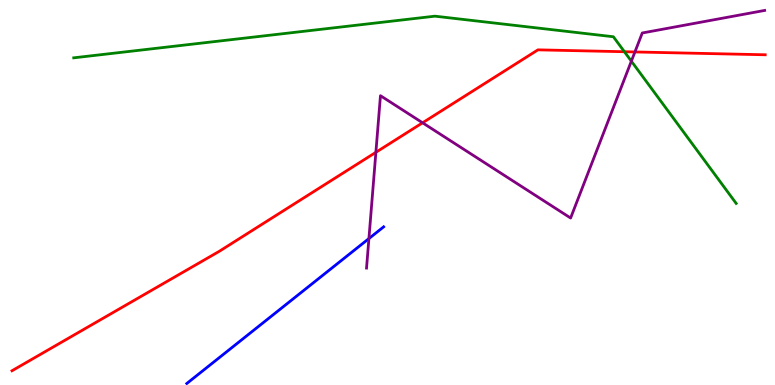[{'lines': ['blue', 'red'], 'intersections': []}, {'lines': ['green', 'red'], 'intersections': [{'x': 8.06, 'y': 8.66}]}, {'lines': ['purple', 'red'], 'intersections': [{'x': 4.85, 'y': 6.04}, {'x': 5.45, 'y': 6.81}, {'x': 8.19, 'y': 8.65}]}, {'lines': ['blue', 'green'], 'intersections': []}, {'lines': ['blue', 'purple'], 'intersections': [{'x': 4.76, 'y': 3.8}]}, {'lines': ['green', 'purple'], 'intersections': [{'x': 8.15, 'y': 8.41}]}]